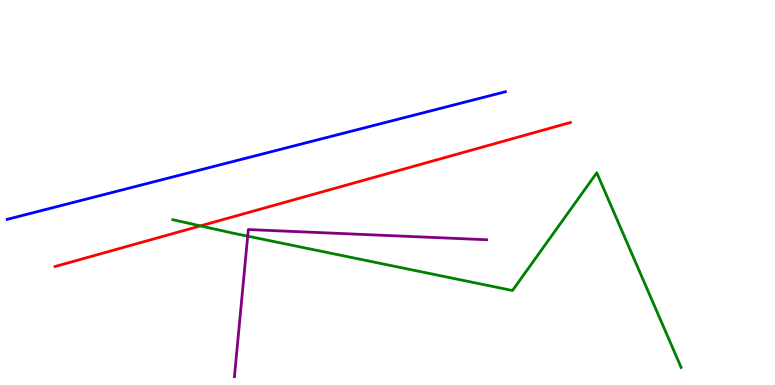[{'lines': ['blue', 'red'], 'intersections': []}, {'lines': ['green', 'red'], 'intersections': [{'x': 2.59, 'y': 4.13}]}, {'lines': ['purple', 'red'], 'intersections': []}, {'lines': ['blue', 'green'], 'intersections': []}, {'lines': ['blue', 'purple'], 'intersections': []}, {'lines': ['green', 'purple'], 'intersections': [{'x': 3.2, 'y': 3.87}]}]